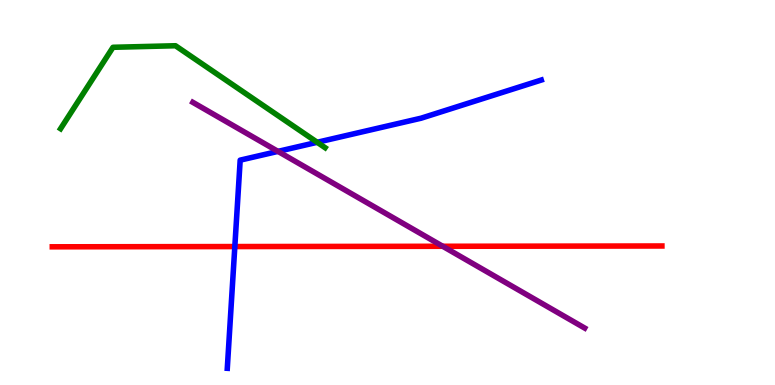[{'lines': ['blue', 'red'], 'intersections': [{'x': 3.03, 'y': 3.6}]}, {'lines': ['green', 'red'], 'intersections': []}, {'lines': ['purple', 'red'], 'intersections': [{'x': 5.71, 'y': 3.6}]}, {'lines': ['blue', 'green'], 'intersections': [{'x': 4.09, 'y': 6.3}]}, {'lines': ['blue', 'purple'], 'intersections': [{'x': 3.59, 'y': 6.07}]}, {'lines': ['green', 'purple'], 'intersections': []}]